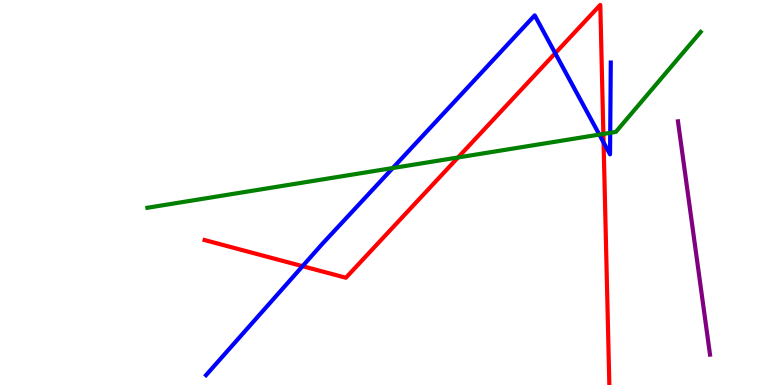[{'lines': ['blue', 'red'], 'intersections': [{'x': 3.9, 'y': 3.09}, {'x': 7.16, 'y': 8.62}, {'x': 7.79, 'y': 6.3}]}, {'lines': ['green', 'red'], 'intersections': [{'x': 5.91, 'y': 5.91}, {'x': 7.79, 'y': 6.52}]}, {'lines': ['purple', 'red'], 'intersections': []}, {'lines': ['blue', 'green'], 'intersections': [{'x': 5.07, 'y': 5.64}, {'x': 7.73, 'y': 6.5}, {'x': 7.87, 'y': 6.55}]}, {'lines': ['blue', 'purple'], 'intersections': []}, {'lines': ['green', 'purple'], 'intersections': []}]